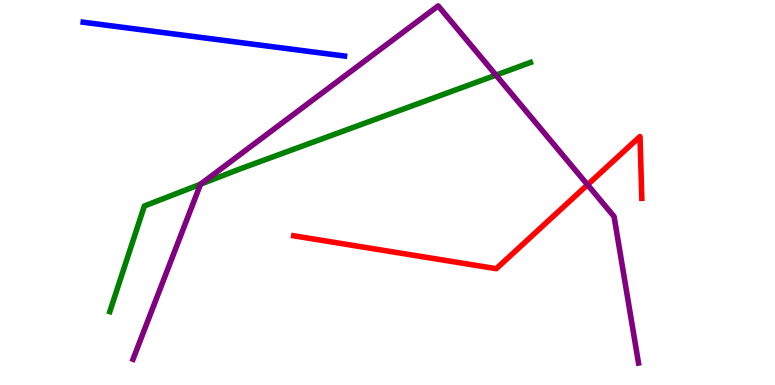[{'lines': ['blue', 'red'], 'intersections': []}, {'lines': ['green', 'red'], 'intersections': []}, {'lines': ['purple', 'red'], 'intersections': [{'x': 7.58, 'y': 5.2}]}, {'lines': ['blue', 'green'], 'intersections': []}, {'lines': ['blue', 'purple'], 'intersections': []}, {'lines': ['green', 'purple'], 'intersections': [{'x': 2.59, 'y': 5.21}, {'x': 6.4, 'y': 8.05}]}]